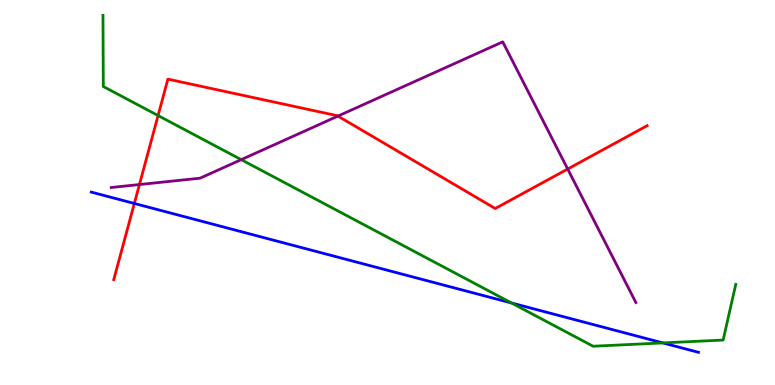[{'lines': ['blue', 'red'], 'intersections': [{'x': 1.73, 'y': 4.72}]}, {'lines': ['green', 'red'], 'intersections': [{'x': 2.04, 'y': 7.0}]}, {'lines': ['purple', 'red'], 'intersections': [{'x': 1.8, 'y': 5.21}, {'x': 4.36, 'y': 6.98}, {'x': 7.33, 'y': 5.61}]}, {'lines': ['blue', 'green'], 'intersections': [{'x': 6.6, 'y': 2.13}, {'x': 8.55, 'y': 1.09}]}, {'lines': ['blue', 'purple'], 'intersections': []}, {'lines': ['green', 'purple'], 'intersections': [{'x': 3.11, 'y': 5.85}]}]